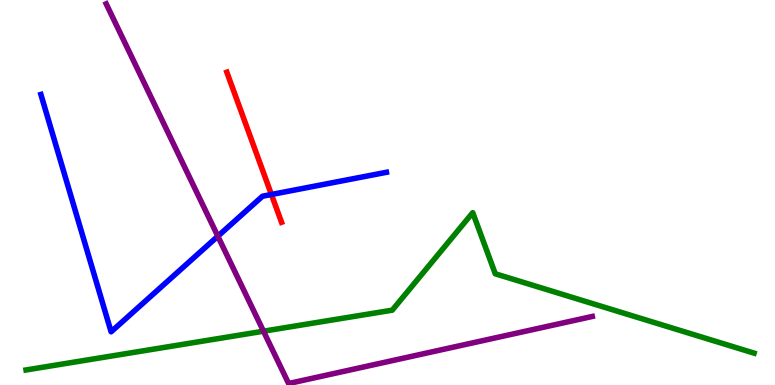[{'lines': ['blue', 'red'], 'intersections': [{'x': 3.5, 'y': 4.95}]}, {'lines': ['green', 'red'], 'intersections': []}, {'lines': ['purple', 'red'], 'intersections': []}, {'lines': ['blue', 'green'], 'intersections': []}, {'lines': ['blue', 'purple'], 'intersections': [{'x': 2.81, 'y': 3.86}]}, {'lines': ['green', 'purple'], 'intersections': [{'x': 3.4, 'y': 1.4}]}]